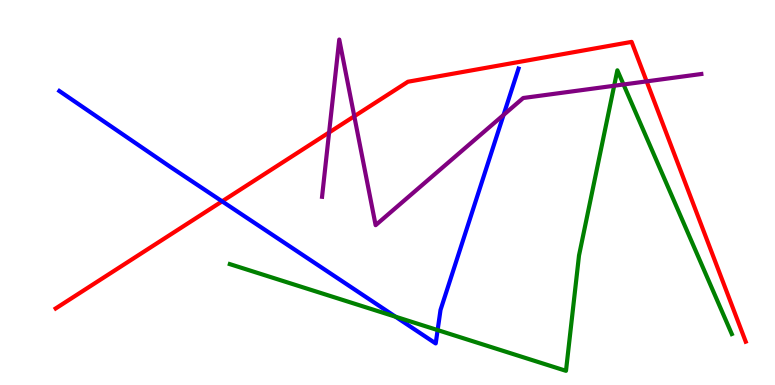[{'lines': ['blue', 'red'], 'intersections': [{'x': 2.87, 'y': 4.77}]}, {'lines': ['green', 'red'], 'intersections': []}, {'lines': ['purple', 'red'], 'intersections': [{'x': 4.25, 'y': 6.56}, {'x': 4.57, 'y': 6.98}, {'x': 8.34, 'y': 7.89}]}, {'lines': ['blue', 'green'], 'intersections': [{'x': 5.1, 'y': 1.77}, {'x': 5.65, 'y': 1.43}]}, {'lines': ['blue', 'purple'], 'intersections': [{'x': 6.5, 'y': 7.01}]}, {'lines': ['green', 'purple'], 'intersections': [{'x': 7.92, 'y': 7.77}, {'x': 8.05, 'y': 7.81}]}]